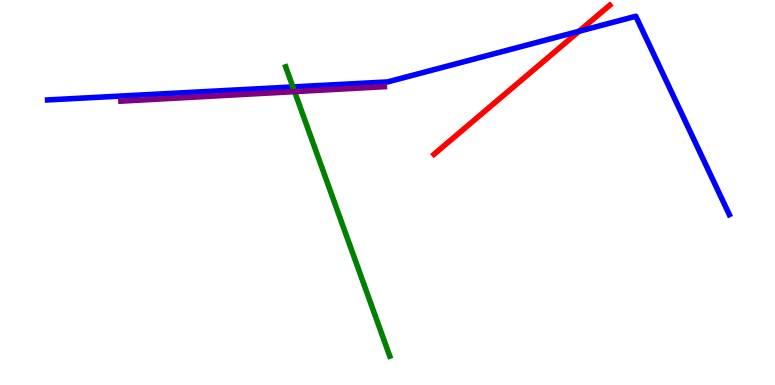[{'lines': ['blue', 'red'], 'intersections': [{'x': 7.47, 'y': 9.19}]}, {'lines': ['green', 'red'], 'intersections': []}, {'lines': ['purple', 'red'], 'intersections': []}, {'lines': ['blue', 'green'], 'intersections': [{'x': 3.78, 'y': 7.74}]}, {'lines': ['blue', 'purple'], 'intersections': []}, {'lines': ['green', 'purple'], 'intersections': [{'x': 3.8, 'y': 7.62}]}]